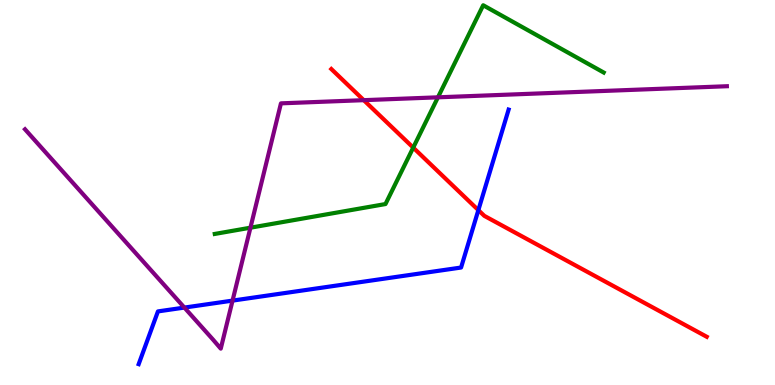[{'lines': ['blue', 'red'], 'intersections': [{'x': 6.17, 'y': 4.54}]}, {'lines': ['green', 'red'], 'intersections': [{'x': 5.33, 'y': 6.17}]}, {'lines': ['purple', 'red'], 'intersections': [{'x': 4.69, 'y': 7.4}]}, {'lines': ['blue', 'green'], 'intersections': []}, {'lines': ['blue', 'purple'], 'intersections': [{'x': 2.38, 'y': 2.01}, {'x': 3.0, 'y': 2.19}]}, {'lines': ['green', 'purple'], 'intersections': [{'x': 3.23, 'y': 4.09}, {'x': 5.65, 'y': 7.47}]}]